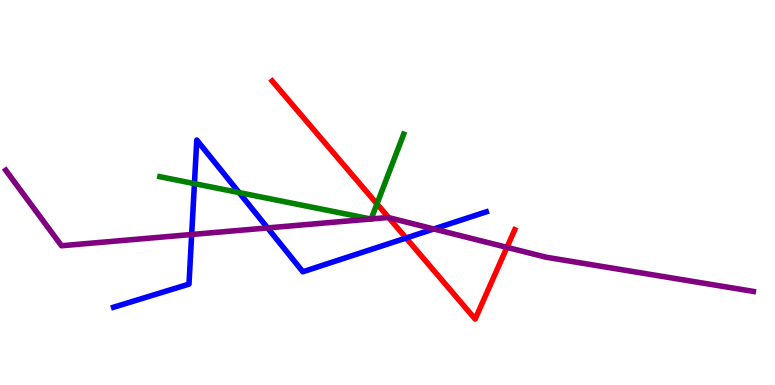[{'lines': ['blue', 'red'], 'intersections': [{'x': 5.24, 'y': 3.82}]}, {'lines': ['green', 'red'], 'intersections': [{'x': 4.86, 'y': 4.7}]}, {'lines': ['purple', 'red'], 'intersections': [{'x': 5.02, 'y': 4.35}, {'x': 6.54, 'y': 3.57}]}, {'lines': ['blue', 'green'], 'intersections': [{'x': 2.51, 'y': 5.23}, {'x': 3.09, 'y': 5.0}]}, {'lines': ['blue', 'purple'], 'intersections': [{'x': 2.47, 'y': 3.91}, {'x': 3.45, 'y': 4.08}, {'x': 5.6, 'y': 4.05}]}, {'lines': ['green', 'purple'], 'intersections': [{'x': 4.78, 'y': 4.31}, {'x': 4.79, 'y': 4.31}]}]